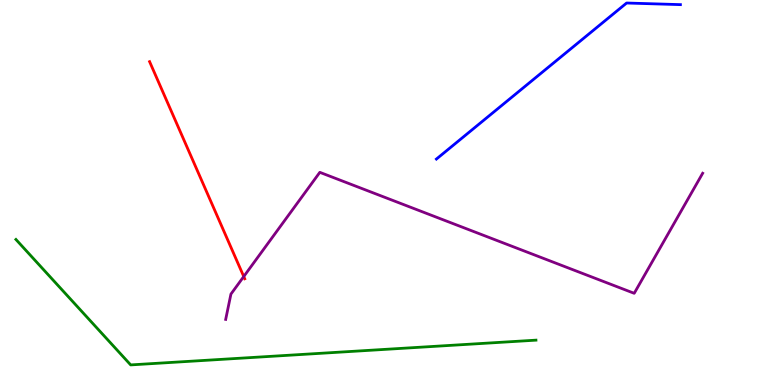[{'lines': ['blue', 'red'], 'intersections': []}, {'lines': ['green', 'red'], 'intersections': []}, {'lines': ['purple', 'red'], 'intersections': [{'x': 3.15, 'y': 2.82}]}, {'lines': ['blue', 'green'], 'intersections': []}, {'lines': ['blue', 'purple'], 'intersections': []}, {'lines': ['green', 'purple'], 'intersections': []}]